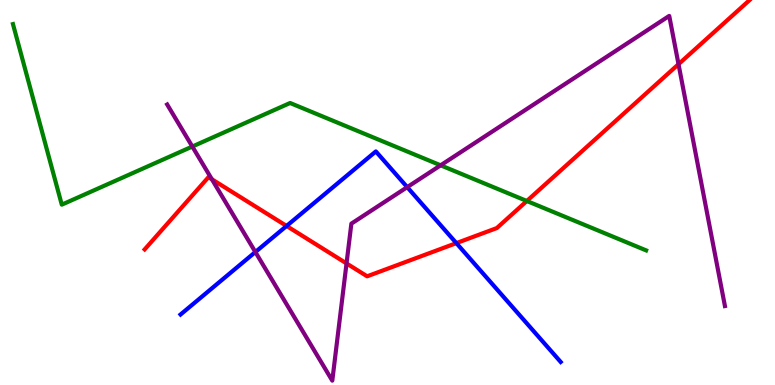[{'lines': ['blue', 'red'], 'intersections': [{'x': 3.7, 'y': 4.13}, {'x': 5.89, 'y': 3.69}]}, {'lines': ['green', 'red'], 'intersections': [{'x': 6.8, 'y': 4.78}]}, {'lines': ['purple', 'red'], 'intersections': [{'x': 2.73, 'y': 5.34}, {'x': 4.47, 'y': 3.16}, {'x': 8.76, 'y': 8.33}]}, {'lines': ['blue', 'green'], 'intersections': []}, {'lines': ['blue', 'purple'], 'intersections': [{'x': 3.3, 'y': 3.45}, {'x': 5.25, 'y': 5.14}]}, {'lines': ['green', 'purple'], 'intersections': [{'x': 2.48, 'y': 6.19}, {'x': 5.69, 'y': 5.71}]}]